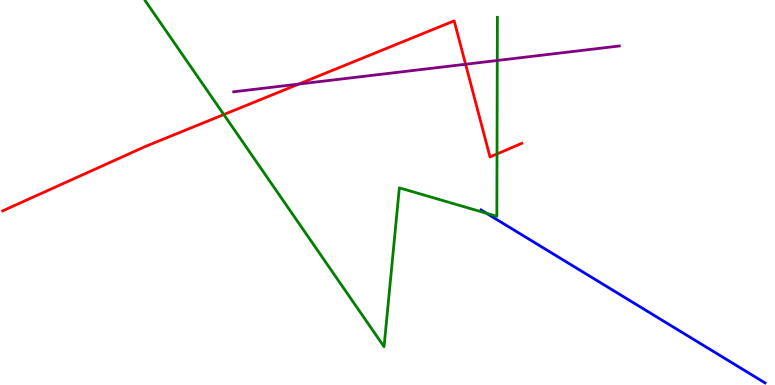[{'lines': ['blue', 'red'], 'intersections': []}, {'lines': ['green', 'red'], 'intersections': [{'x': 2.89, 'y': 7.02}, {'x': 6.41, 'y': 6.0}]}, {'lines': ['purple', 'red'], 'intersections': [{'x': 3.86, 'y': 7.82}, {'x': 6.01, 'y': 8.33}]}, {'lines': ['blue', 'green'], 'intersections': [{'x': 6.28, 'y': 4.46}]}, {'lines': ['blue', 'purple'], 'intersections': []}, {'lines': ['green', 'purple'], 'intersections': [{'x': 6.42, 'y': 8.43}]}]